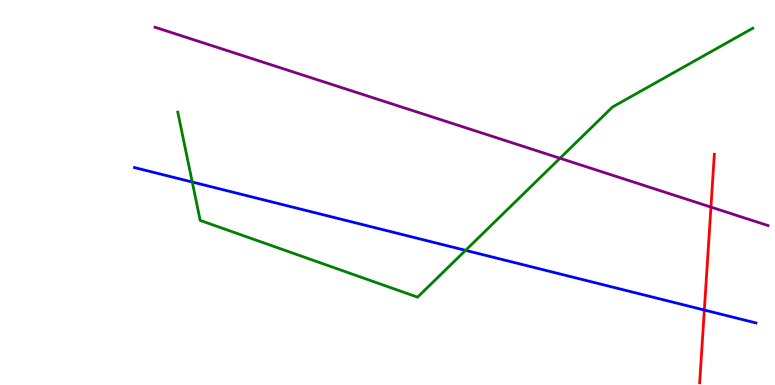[{'lines': ['blue', 'red'], 'intersections': [{'x': 9.09, 'y': 1.95}]}, {'lines': ['green', 'red'], 'intersections': []}, {'lines': ['purple', 'red'], 'intersections': [{'x': 9.17, 'y': 4.62}]}, {'lines': ['blue', 'green'], 'intersections': [{'x': 2.48, 'y': 5.27}, {'x': 6.01, 'y': 3.5}]}, {'lines': ['blue', 'purple'], 'intersections': []}, {'lines': ['green', 'purple'], 'intersections': [{'x': 7.23, 'y': 5.89}]}]